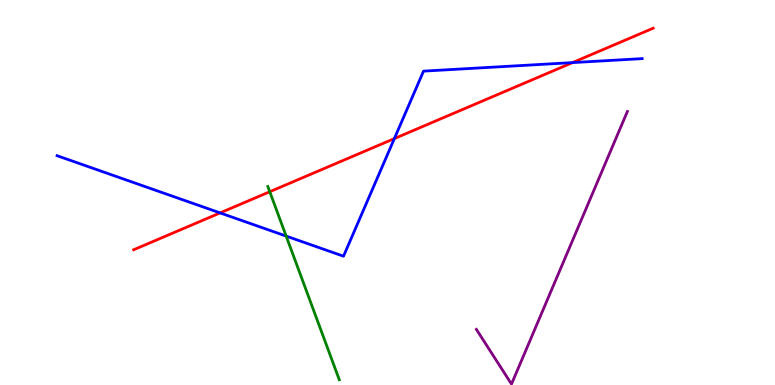[{'lines': ['blue', 'red'], 'intersections': [{'x': 2.84, 'y': 4.47}, {'x': 5.09, 'y': 6.4}, {'x': 7.39, 'y': 8.37}]}, {'lines': ['green', 'red'], 'intersections': [{'x': 3.48, 'y': 5.02}]}, {'lines': ['purple', 'red'], 'intersections': []}, {'lines': ['blue', 'green'], 'intersections': [{'x': 3.69, 'y': 3.87}]}, {'lines': ['blue', 'purple'], 'intersections': []}, {'lines': ['green', 'purple'], 'intersections': []}]